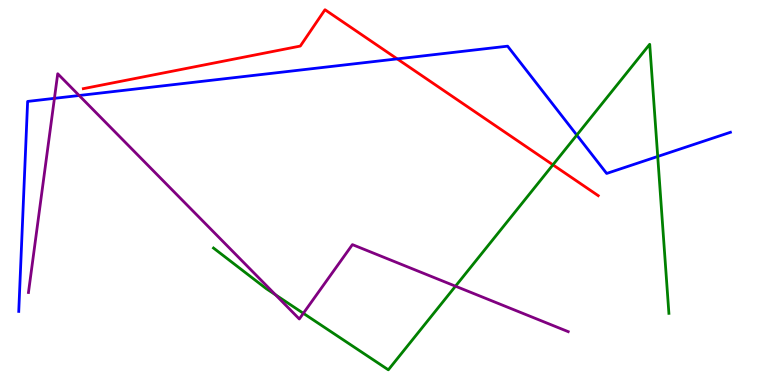[{'lines': ['blue', 'red'], 'intersections': [{'x': 5.13, 'y': 8.47}]}, {'lines': ['green', 'red'], 'intersections': [{'x': 7.13, 'y': 5.72}]}, {'lines': ['purple', 'red'], 'intersections': []}, {'lines': ['blue', 'green'], 'intersections': [{'x': 7.44, 'y': 6.49}, {'x': 8.49, 'y': 5.94}]}, {'lines': ['blue', 'purple'], 'intersections': [{'x': 0.702, 'y': 7.45}, {'x': 1.02, 'y': 7.52}]}, {'lines': ['green', 'purple'], 'intersections': [{'x': 3.55, 'y': 2.34}, {'x': 3.91, 'y': 1.86}, {'x': 5.88, 'y': 2.57}]}]